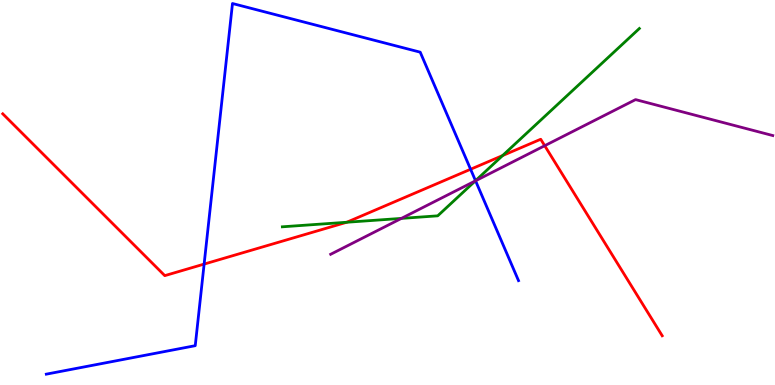[{'lines': ['blue', 'red'], 'intersections': [{'x': 2.63, 'y': 3.14}, {'x': 6.07, 'y': 5.6}]}, {'lines': ['green', 'red'], 'intersections': [{'x': 4.47, 'y': 4.23}, {'x': 6.48, 'y': 5.96}]}, {'lines': ['purple', 'red'], 'intersections': [{'x': 7.03, 'y': 6.22}]}, {'lines': ['blue', 'green'], 'intersections': [{'x': 6.14, 'y': 5.31}]}, {'lines': ['blue', 'purple'], 'intersections': [{'x': 6.14, 'y': 5.3}]}, {'lines': ['green', 'purple'], 'intersections': [{'x': 5.18, 'y': 4.33}, {'x': 6.13, 'y': 5.3}]}]